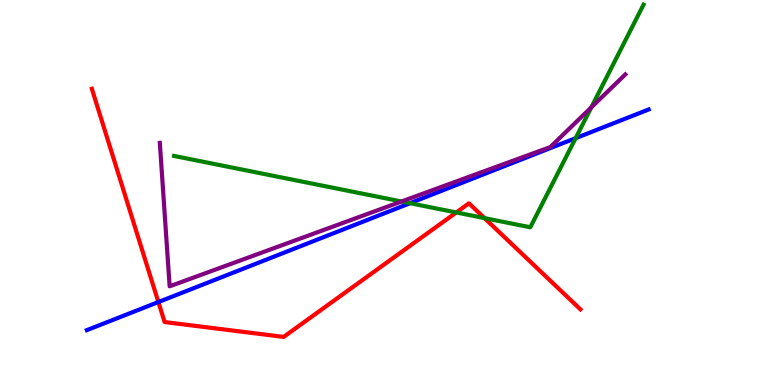[{'lines': ['blue', 'red'], 'intersections': [{'x': 2.04, 'y': 2.15}]}, {'lines': ['green', 'red'], 'intersections': [{'x': 5.89, 'y': 4.48}, {'x': 6.25, 'y': 4.33}]}, {'lines': ['purple', 'red'], 'intersections': []}, {'lines': ['blue', 'green'], 'intersections': [{'x': 5.29, 'y': 4.72}, {'x': 7.43, 'y': 6.41}]}, {'lines': ['blue', 'purple'], 'intersections': []}, {'lines': ['green', 'purple'], 'intersections': [{'x': 5.18, 'y': 4.77}, {'x': 7.63, 'y': 7.21}]}]